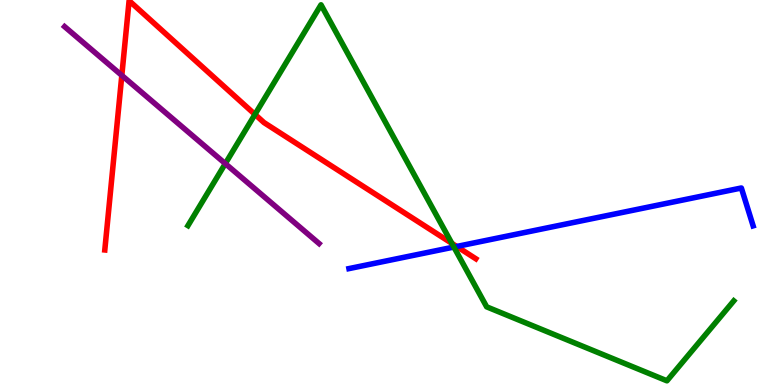[{'lines': ['blue', 'red'], 'intersections': [{'x': 5.89, 'y': 3.6}]}, {'lines': ['green', 'red'], 'intersections': [{'x': 3.29, 'y': 7.03}, {'x': 5.83, 'y': 3.68}]}, {'lines': ['purple', 'red'], 'intersections': [{'x': 1.57, 'y': 8.04}]}, {'lines': ['blue', 'green'], 'intersections': [{'x': 5.86, 'y': 3.58}]}, {'lines': ['blue', 'purple'], 'intersections': []}, {'lines': ['green', 'purple'], 'intersections': [{'x': 2.91, 'y': 5.75}]}]